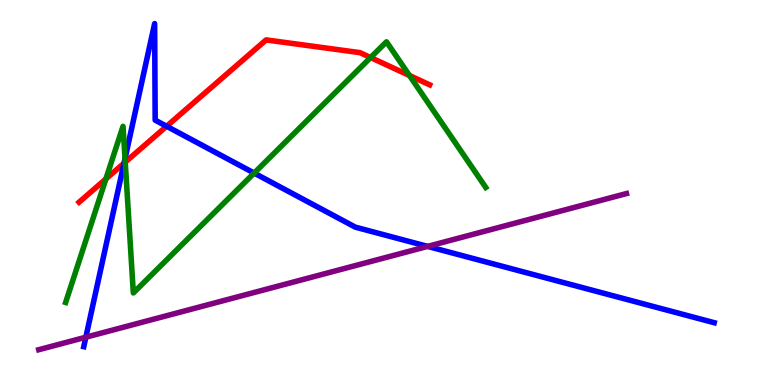[{'lines': ['blue', 'red'], 'intersections': [{'x': 1.6, 'y': 5.76}, {'x': 2.15, 'y': 6.72}]}, {'lines': ['green', 'red'], 'intersections': [{'x': 1.37, 'y': 5.35}, {'x': 1.62, 'y': 5.79}, {'x': 4.78, 'y': 8.51}, {'x': 5.28, 'y': 8.04}]}, {'lines': ['purple', 'red'], 'intersections': []}, {'lines': ['blue', 'green'], 'intersections': [{'x': 1.61, 'y': 5.88}, {'x': 3.28, 'y': 5.5}]}, {'lines': ['blue', 'purple'], 'intersections': [{'x': 1.11, 'y': 1.24}, {'x': 5.52, 'y': 3.6}]}, {'lines': ['green', 'purple'], 'intersections': []}]